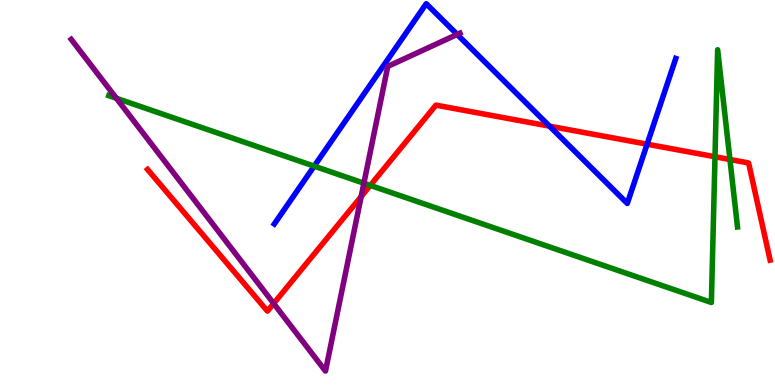[{'lines': ['blue', 'red'], 'intersections': [{'x': 7.09, 'y': 6.72}, {'x': 8.35, 'y': 6.25}]}, {'lines': ['green', 'red'], 'intersections': [{'x': 4.78, 'y': 5.18}, {'x': 9.23, 'y': 5.93}, {'x': 9.42, 'y': 5.86}]}, {'lines': ['purple', 'red'], 'intersections': [{'x': 3.53, 'y': 2.12}, {'x': 4.66, 'y': 4.89}]}, {'lines': ['blue', 'green'], 'intersections': [{'x': 4.05, 'y': 5.68}]}, {'lines': ['blue', 'purple'], 'intersections': [{'x': 5.9, 'y': 9.11}]}, {'lines': ['green', 'purple'], 'intersections': [{'x': 1.5, 'y': 7.45}, {'x': 4.7, 'y': 5.24}]}]